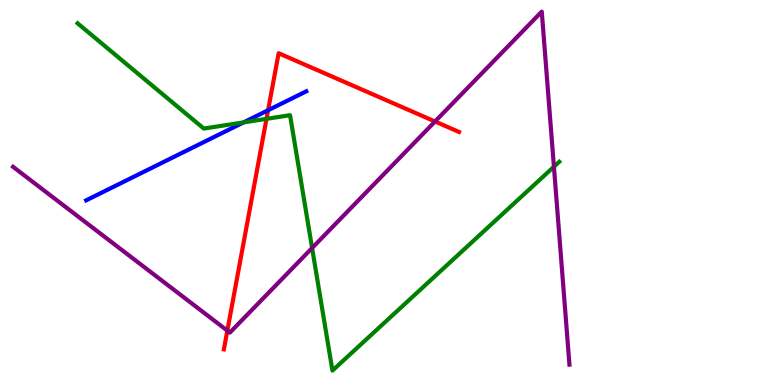[{'lines': ['blue', 'red'], 'intersections': [{'x': 3.46, 'y': 7.14}]}, {'lines': ['green', 'red'], 'intersections': [{'x': 3.44, 'y': 6.91}]}, {'lines': ['purple', 'red'], 'intersections': [{'x': 2.93, 'y': 1.41}, {'x': 5.61, 'y': 6.84}]}, {'lines': ['blue', 'green'], 'intersections': [{'x': 3.14, 'y': 6.82}]}, {'lines': ['blue', 'purple'], 'intersections': []}, {'lines': ['green', 'purple'], 'intersections': [{'x': 4.03, 'y': 3.56}, {'x': 7.15, 'y': 5.67}]}]